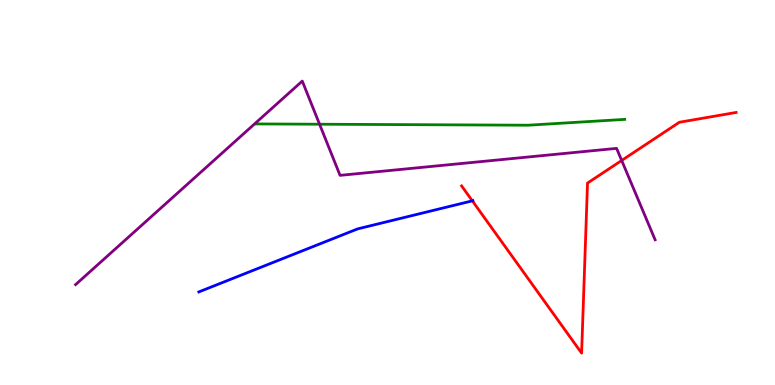[{'lines': ['blue', 'red'], 'intersections': [{'x': 6.09, 'y': 4.78}]}, {'lines': ['green', 'red'], 'intersections': []}, {'lines': ['purple', 'red'], 'intersections': [{'x': 8.02, 'y': 5.83}]}, {'lines': ['blue', 'green'], 'intersections': []}, {'lines': ['blue', 'purple'], 'intersections': []}, {'lines': ['green', 'purple'], 'intersections': [{'x': 4.12, 'y': 6.77}]}]